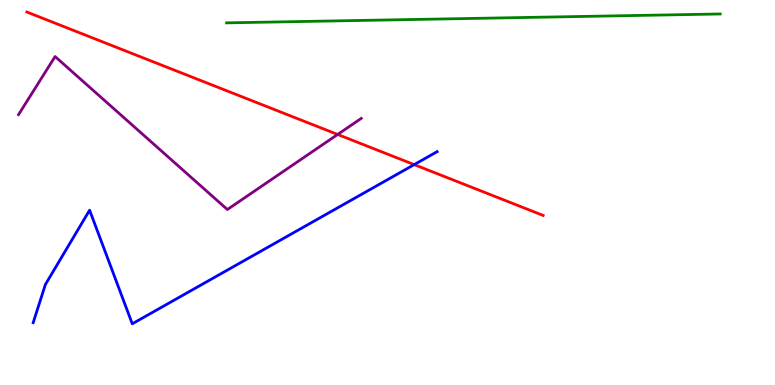[{'lines': ['blue', 'red'], 'intersections': [{'x': 5.34, 'y': 5.72}]}, {'lines': ['green', 'red'], 'intersections': []}, {'lines': ['purple', 'red'], 'intersections': [{'x': 4.36, 'y': 6.51}]}, {'lines': ['blue', 'green'], 'intersections': []}, {'lines': ['blue', 'purple'], 'intersections': []}, {'lines': ['green', 'purple'], 'intersections': []}]